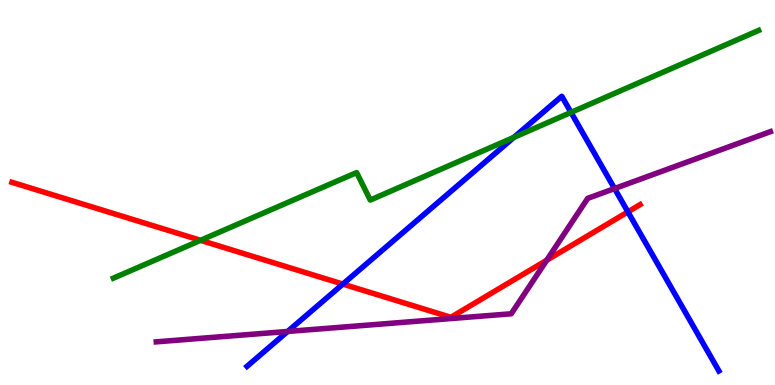[{'lines': ['blue', 'red'], 'intersections': [{'x': 4.42, 'y': 2.62}, {'x': 8.1, 'y': 4.5}]}, {'lines': ['green', 'red'], 'intersections': [{'x': 2.59, 'y': 3.76}]}, {'lines': ['purple', 'red'], 'intersections': [{'x': 7.05, 'y': 3.24}]}, {'lines': ['blue', 'green'], 'intersections': [{'x': 6.63, 'y': 6.43}, {'x': 7.37, 'y': 7.08}]}, {'lines': ['blue', 'purple'], 'intersections': [{'x': 3.71, 'y': 1.39}, {'x': 7.93, 'y': 5.1}]}, {'lines': ['green', 'purple'], 'intersections': []}]